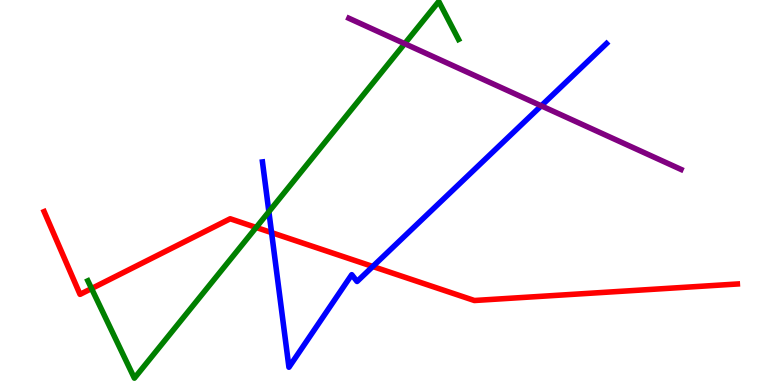[{'lines': ['blue', 'red'], 'intersections': [{'x': 3.5, 'y': 3.96}, {'x': 4.81, 'y': 3.08}]}, {'lines': ['green', 'red'], 'intersections': [{'x': 1.18, 'y': 2.51}, {'x': 3.31, 'y': 4.09}]}, {'lines': ['purple', 'red'], 'intersections': []}, {'lines': ['blue', 'green'], 'intersections': [{'x': 3.47, 'y': 4.5}]}, {'lines': ['blue', 'purple'], 'intersections': [{'x': 6.98, 'y': 7.25}]}, {'lines': ['green', 'purple'], 'intersections': [{'x': 5.22, 'y': 8.87}]}]